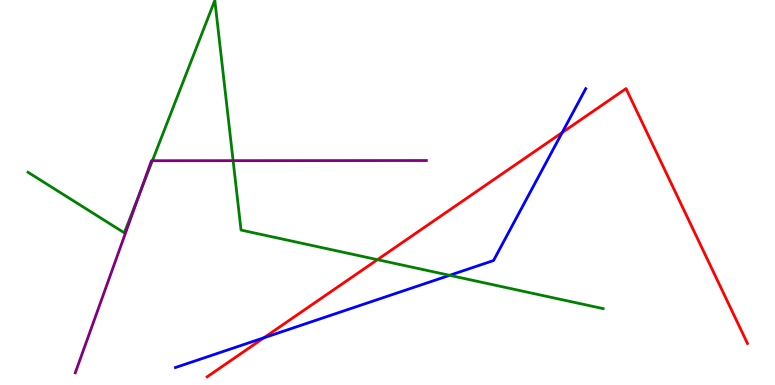[{'lines': ['blue', 'red'], 'intersections': [{'x': 3.41, 'y': 1.23}, {'x': 7.25, 'y': 6.56}]}, {'lines': ['green', 'red'], 'intersections': [{'x': 4.87, 'y': 3.26}]}, {'lines': ['purple', 'red'], 'intersections': []}, {'lines': ['blue', 'green'], 'intersections': [{'x': 5.8, 'y': 2.85}]}, {'lines': ['blue', 'purple'], 'intersections': []}, {'lines': ['green', 'purple'], 'intersections': [{'x': 1.81, 'y': 5.02}, {'x': 1.97, 'y': 5.83}, {'x': 3.01, 'y': 5.83}]}]